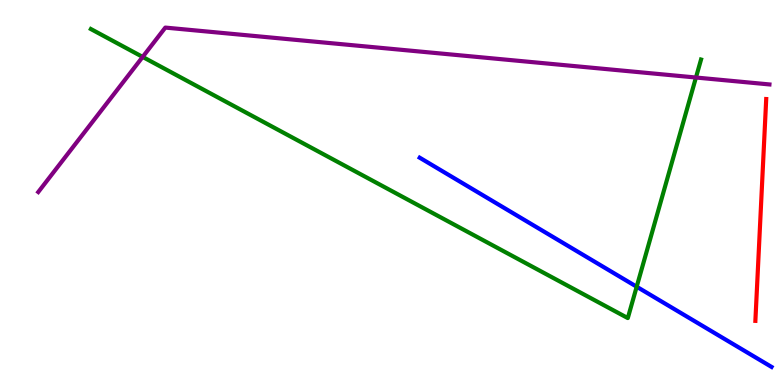[{'lines': ['blue', 'red'], 'intersections': []}, {'lines': ['green', 'red'], 'intersections': []}, {'lines': ['purple', 'red'], 'intersections': []}, {'lines': ['blue', 'green'], 'intersections': [{'x': 8.22, 'y': 2.55}]}, {'lines': ['blue', 'purple'], 'intersections': []}, {'lines': ['green', 'purple'], 'intersections': [{'x': 1.84, 'y': 8.52}, {'x': 8.98, 'y': 7.99}]}]